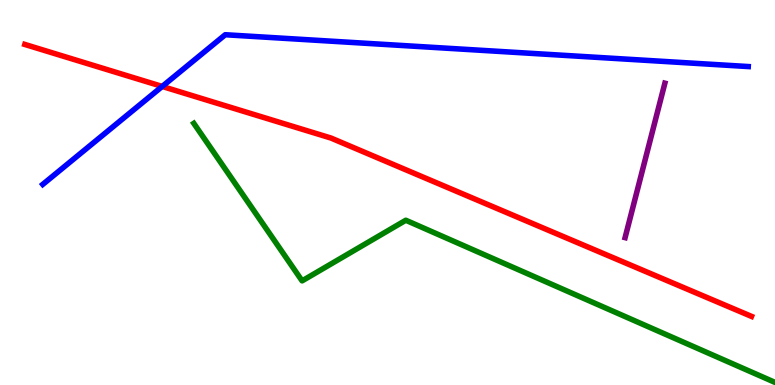[{'lines': ['blue', 'red'], 'intersections': [{'x': 2.09, 'y': 7.75}]}, {'lines': ['green', 'red'], 'intersections': []}, {'lines': ['purple', 'red'], 'intersections': []}, {'lines': ['blue', 'green'], 'intersections': []}, {'lines': ['blue', 'purple'], 'intersections': []}, {'lines': ['green', 'purple'], 'intersections': []}]